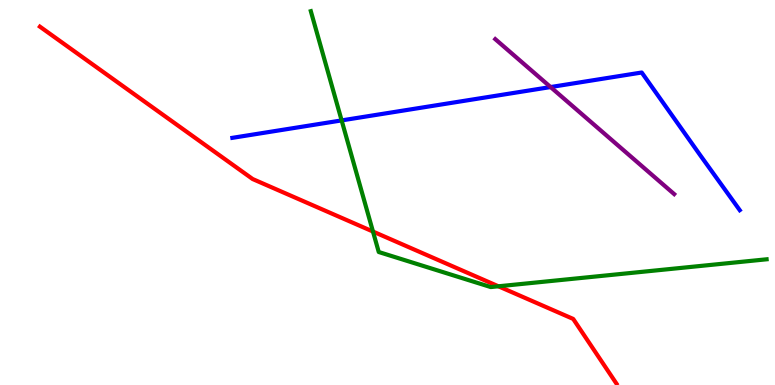[{'lines': ['blue', 'red'], 'intersections': []}, {'lines': ['green', 'red'], 'intersections': [{'x': 4.81, 'y': 3.99}, {'x': 6.43, 'y': 2.56}]}, {'lines': ['purple', 'red'], 'intersections': []}, {'lines': ['blue', 'green'], 'intersections': [{'x': 4.41, 'y': 6.87}]}, {'lines': ['blue', 'purple'], 'intersections': [{'x': 7.1, 'y': 7.74}]}, {'lines': ['green', 'purple'], 'intersections': []}]